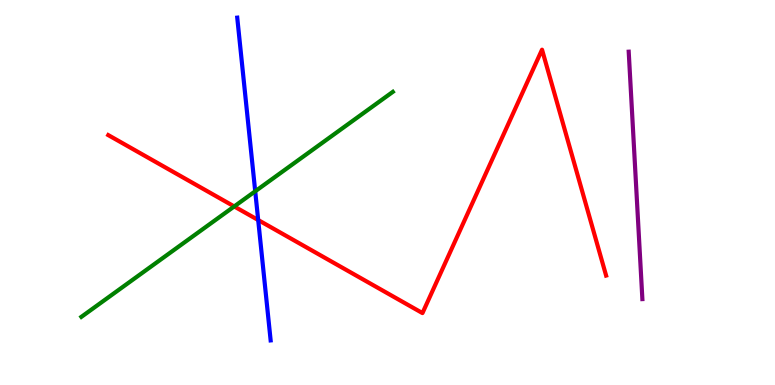[{'lines': ['blue', 'red'], 'intersections': [{'x': 3.33, 'y': 4.29}]}, {'lines': ['green', 'red'], 'intersections': [{'x': 3.02, 'y': 4.64}]}, {'lines': ['purple', 'red'], 'intersections': []}, {'lines': ['blue', 'green'], 'intersections': [{'x': 3.29, 'y': 5.03}]}, {'lines': ['blue', 'purple'], 'intersections': []}, {'lines': ['green', 'purple'], 'intersections': []}]